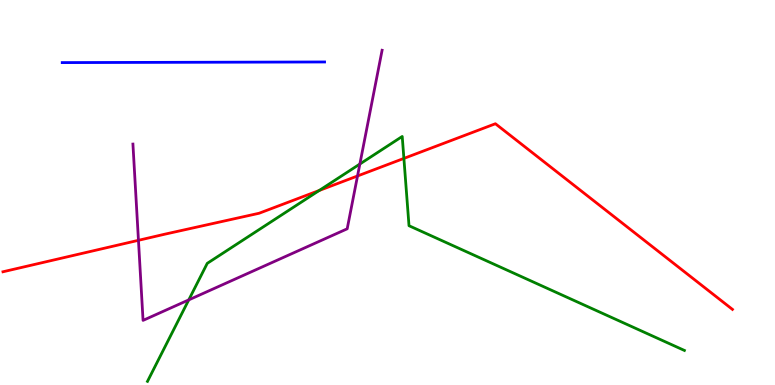[{'lines': ['blue', 'red'], 'intersections': []}, {'lines': ['green', 'red'], 'intersections': [{'x': 4.12, 'y': 5.05}, {'x': 5.21, 'y': 5.89}]}, {'lines': ['purple', 'red'], 'intersections': [{'x': 1.79, 'y': 3.76}, {'x': 4.61, 'y': 5.43}]}, {'lines': ['blue', 'green'], 'intersections': []}, {'lines': ['blue', 'purple'], 'intersections': []}, {'lines': ['green', 'purple'], 'intersections': [{'x': 2.44, 'y': 2.21}, {'x': 4.64, 'y': 5.74}]}]